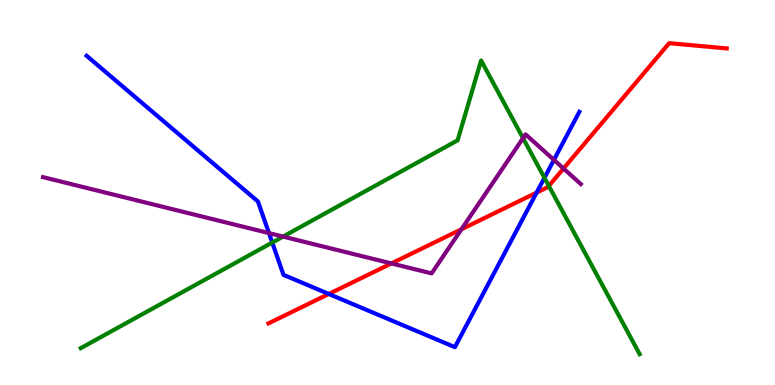[{'lines': ['blue', 'red'], 'intersections': [{'x': 4.24, 'y': 2.36}, {'x': 6.92, 'y': 5.0}]}, {'lines': ['green', 'red'], 'intersections': [{'x': 7.08, 'y': 5.17}]}, {'lines': ['purple', 'red'], 'intersections': [{'x': 5.05, 'y': 3.16}, {'x': 5.95, 'y': 4.04}, {'x': 7.27, 'y': 5.62}]}, {'lines': ['blue', 'green'], 'intersections': [{'x': 3.51, 'y': 3.7}, {'x': 7.03, 'y': 5.38}]}, {'lines': ['blue', 'purple'], 'intersections': [{'x': 3.47, 'y': 3.95}, {'x': 7.15, 'y': 5.85}]}, {'lines': ['green', 'purple'], 'intersections': [{'x': 3.65, 'y': 3.85}, {'x': 6.75, 'y': 6.41}]}]